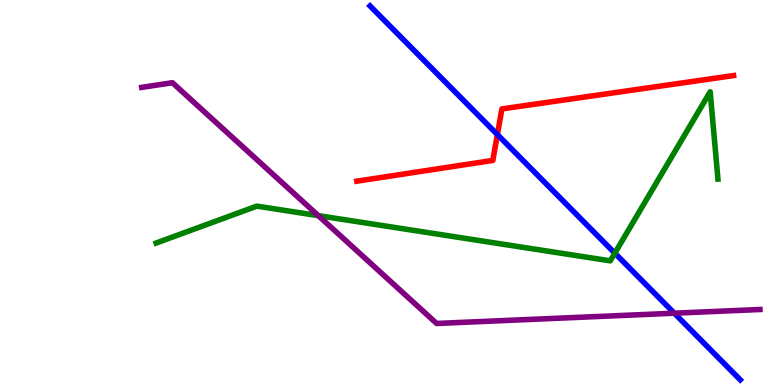[{'lines': ['blue', 'red'], 'intersections': [{'x': 6.42, 'y': 6.51}]}, {'lines': ['green', 'red'], 'intersections': []}, {'lines': ['purple', 'red'], 'intersections': []}, {'lines': ['blue', 'green'], 'intersections': [{'x': 7.93, 'y': 3.42}]}, {'lines': ['blue', 'purple'], 'intersections': [{'x': 8.7, 'y': 1.86}]}, {'lines': ['green', 'purple'], 'intersections': [{'x': 4.11, 'y': 4.4}]}]